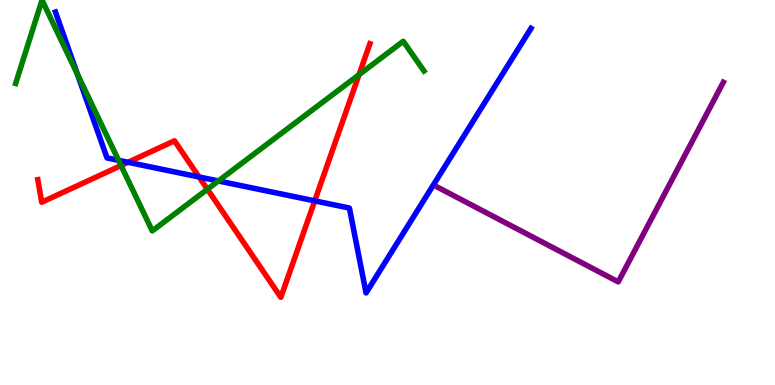[{'lines': ['blue', 'red'], 'intersections': [{'x': 1.65, 'y': 5.78}, {'x': 2.57, 'y': 5.4}, {'x': 4.06, 'y': 4.78}]}, {'lines': ['green', 'red'], 'intersections': [{'x': 1.56, 'y': 5.7}, {'x': 2.68, 'y': 5.08}, {'x': 4.63, 'y': 8.06}]}, {'lines': ['purple', 'red'], 'intersections': []}, {'lines': ['blue', 'green'], 'intersections': [{'x': 0.999, 'y': 8.07}, {'x': 1.53, 'y': 5.84}, {'x': 2.82, 'y': 5.3}]}, {'lines': ['blue', 'purple'], 'intersections': []}, {'lines': ['green', 'purple'], 'intersections': []}]